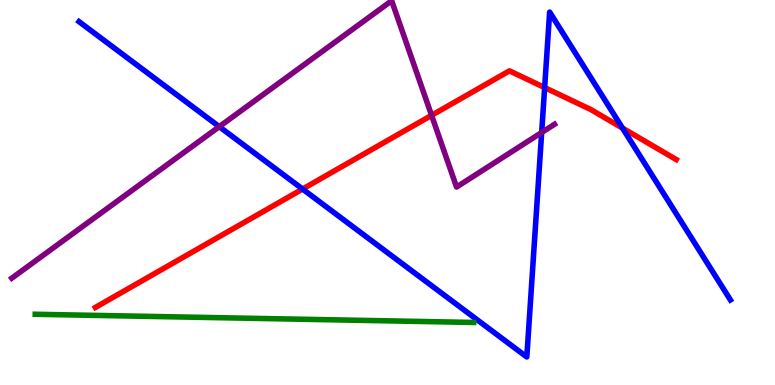[{'lines': ['blue', 'red'], 'intersections': [{'x': 3.9, 'y': 5.09}, {'x': 7.03, 'y': 7.73}, {'x': 8.03, 'y': 6.67}]}, {'lines': ['green', 'red'], 'intersections': []}, {'lines': ['purple', 'red'], 'intersections': [{'x': 5.57, 'y': 7.0}]}, {'lines': ['blue', 'green'], 'intersections': []}, {'lines': ['blue', 'purple'], 'intersections': [{'x': 2.83, 'y': 6.71}, {'x': 6.99, 'y': 6.56}]}, {'lines': ['green', 'purple'], 'intersections': []}]